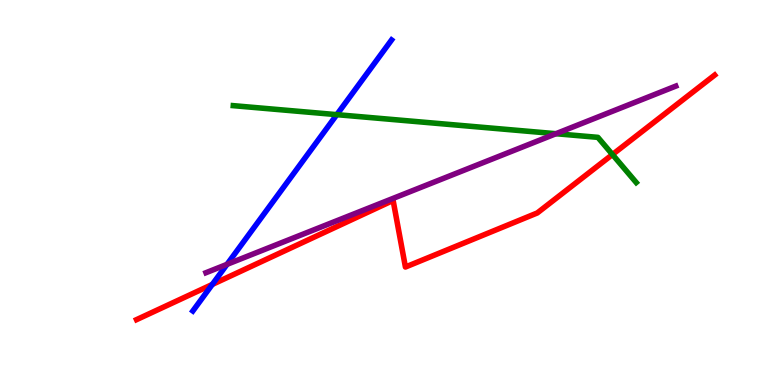[{'lines': ['blue', 'red'], 'intersections': [{'x': 2.74, 'y': 2.61}]}, {'lines': ['green', 'red'], 'intersections': [{'x': 7.9, 'y': 5.99}]}, {'lines': ['purple', 'red'], 'intersections': []}, {'lines': ['blue', 'green'], 'intersections': [{'x': 4.35, 'y': 7.02}]}, {'lines': ['blue', 'purple'], 'intersections': [{'x': 2.93, 'y': 3.13}]}, {'lines': ['green', 'purple'], 'intersections': [{'x': 7.17, 'y': 6.53}]}]